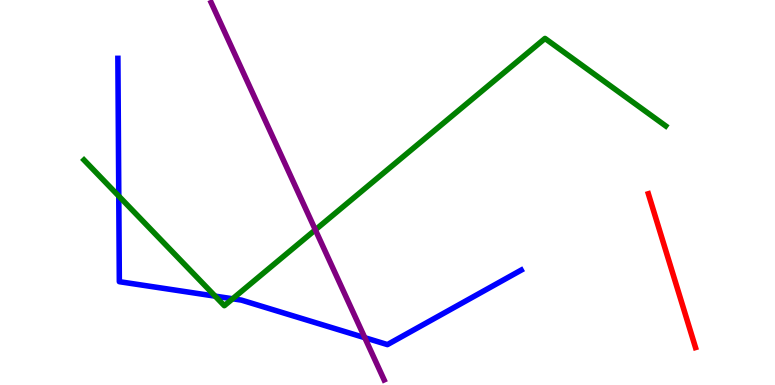[{'lines': ['blue', 'red'], 'intersections': []}, {'lines': ['green', 'red'], 'intersections': []}, {'lines': ['purple', 'red'], 'intersections': []}, {'lines': ['blue', 'green'], 'intersections': [{'x': 1.53, 'y': 4.91}, {'x': 2.78, 'y': 2.31}, {'x': 3.0, 'y': 2.24}]}, {'lines': ['blue', 'purple'], 'intersections': [{'x': 4.71, 'y': 1.23}]}, {'lines': ['green', 'purple'], 'intersections': [{'x': 4.07, 'y': 4.03}]}]